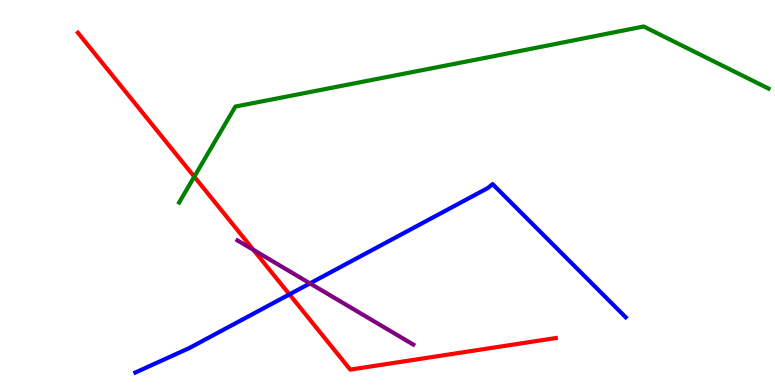[{'lines': ['blue', 'red'], 'intersections': [{'x': 3.73, 'y': 2.35}]}, {'lines': ['green', 'red'], 'intersections': [{'x': 2.51, 'y': 5.41}]}, {'lines': ['purple', 'red'], 'intersections': [{'x': 3.27, 'y': 3.51}]}, {'lines': ['blue', 'green'], 'intersections': []}, {'lines': ['blue', 'purple'], 'intersections': [{'x': 4.0, 'y': 2.64}]}, {'lines': ['green', 'purple'], 'intersections': []}]